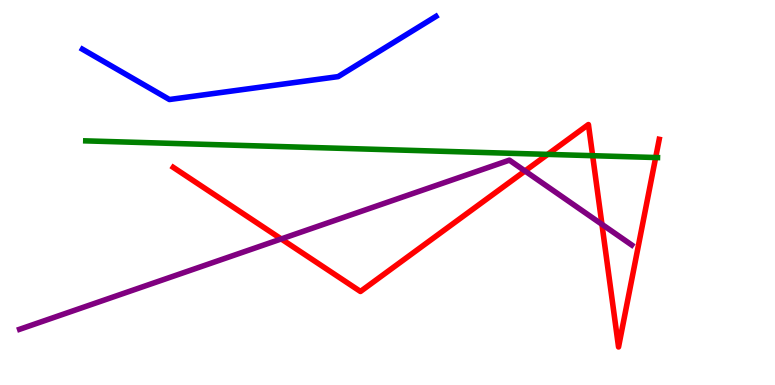[{'lines': ['blue', 'red'], 'intersections': []}, {'lines': ['green', 'red'], 'intersections': [{'x': 7.07, 'y': 5.99}, {'x': 7.65, 'y': 5.96}, {'x': 8.46, 'y': 5.91}]}, {'lines': ['purple', 'red'], 'intersections': [{'x': 3.63, 'y': 3.79}, {'x': 6.77, 'y': 5.56}, {'x': 7.77, 'y': 4.17}]}, {'lines': ['blue', 'green'], 'intersections': []}, {'lines': ['blue', 'purple'], 'intersections': []}, {'lines': ['green', 'purple'], 'intersections': []}]